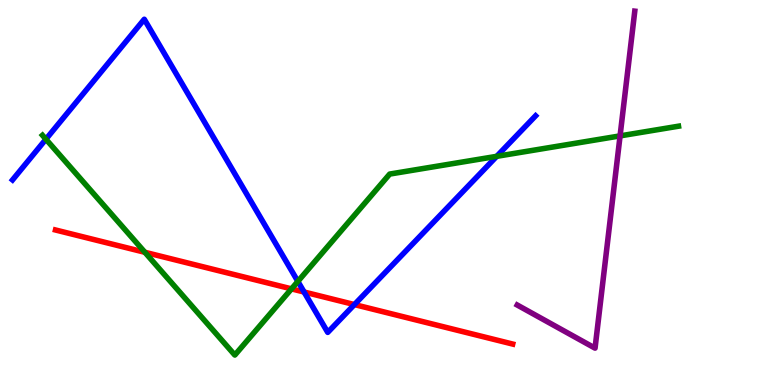[{'lines': ['blue', 'red'], 'intersections': [{'x': 3.92, 'y': 2.42}, {'x': 4.57, 'y': 2.09}]}, {'lines': ['green', 'red'], 'intersections': [{'x': 1.87, 'y': 3.45}, {'x': 3.76, 'y': 2.5}]}, {'lines': ['purple', 'red'], 'intersections': []}, {'lines': ['blue', 'green'], 'intersections': [{'x': 0.592, 'y': 6.38}, {'x': 3.84, 'y': 2.69}, {'x': 6.41, 'y': 5.94}]}, {'lines': ['blue', 'purple'], 'intersections': []}, {'lines': ['green', 'purple'], 'intersections': [{'x': 8.0, 'y': 6.47}]}]